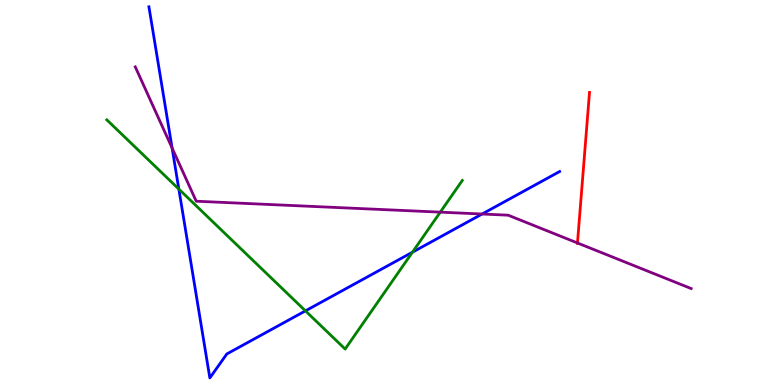[{'lines': ['blue', 'red'], 'intersections': []}, {'lines': ['green', 'red'], 'intersections': []}, {'lines': ['purple', 'red'], 'intersections': [{'x': 7.45, 'y': 3.69}]}, {'lines': ['blue', 'green'], 'intersections': [{'x': 2.31, 'y': 5.09}, {'x': 3.94, 'y': 1.93}, {'x': 5.32, 'y': 3.45}]}, {'lines': ['blue', 'purple'], 'intersections': [{'x': 2.22, 'y': 6.15}, {'x': 6.22, 'y': 4.44}]}, {'lines': ['green', 'purple'], 'intersections': [{'x': 5.68, 'y': 4.49}]}]